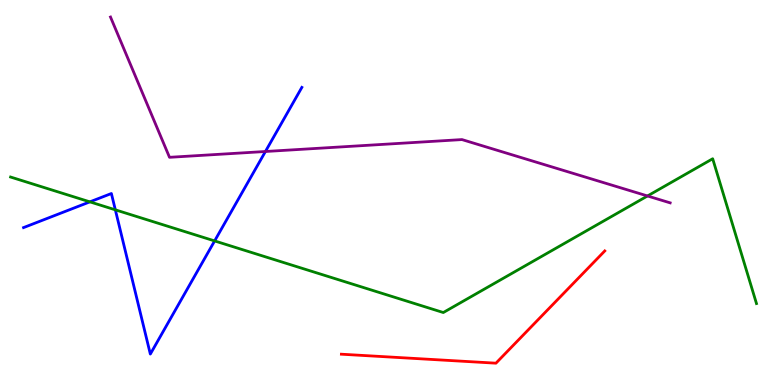[{'lines': ['blue', 'red'], 'intersections': []}, {'lines': ['green', 'red'], 'intersections': []}, {'lines': ['purple', 'red'], 'intersections': []}, {'lines': ['blue', 'green'], 'intersections': [{'x': 1.16, 'y': 4.76}, {'x': 1.49, 'y': 4.55}, {'x': 2.77, 'y': 3.74}]}, {'lines': ['blue', 'purple'], 'intersections': [{'x': 3.42, 'y': 6.07}]}, {'lines': ['green', 'purple'], 'intersections': [{'x': 8.35, 'y': 4.91}]}]